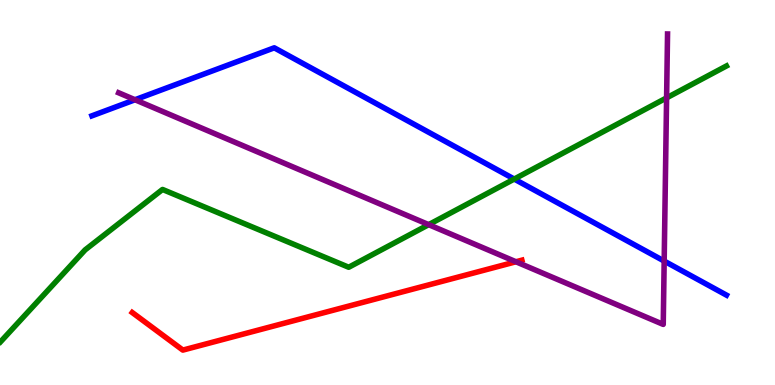[{'lines': ['blue', 'red'], 'intersections': []}, {'lines': ['green', 'red'], 'intersections': []}, {'lines': ['purple', 'red'], 'intersections': [{'x': 6.66, 'y': 3.2}]}, {'lines': ['blue', 'green'], 'intersections': [{'x': 6.64, 'y': 5.35}]}, {'lines': ['blue', 'purple'], 'intersections': [{'x': 1.74, 'y': 7.41}, {'x': 8.57, 'y': 3.22}]}, {'lines': ['green', 'purple'], 'intersections': [{'x': 5.53, 'y': 4.17}, {'x': 8.6, 'y': 7.46}]}]